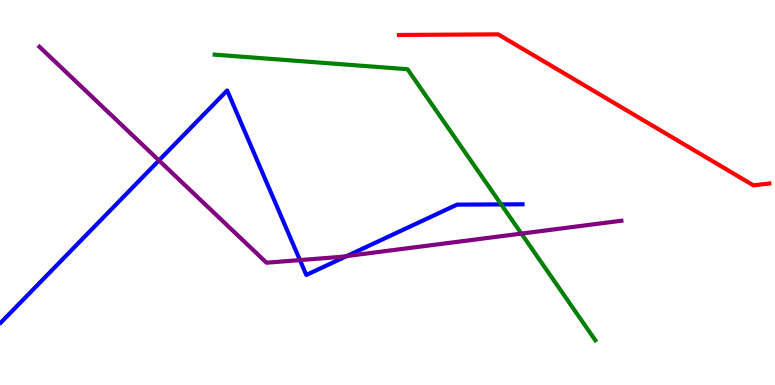[{'lines': ['blue', 'red'], 'intersections': []}, {'lines': ['green', 'red'], 'intersections': []}, {'lines': ['purple', 'red'], 'intersections': []}, {'lines': ['blue', 'green'], 'intersections': [{'x': 6.47, 'y': 4.69}]}, {'lines': ['blue', 'purple'], 'intersections': [{'x': 2.05, 'y': 5.83}, {'x': 3.87, 'y': 3.24}, {'x': 4.47, 'y': 3.35}]}, {'lines': ['green', 'purple'], 'intersections': [{'x': 6.73, 'y': 3.93}]}]